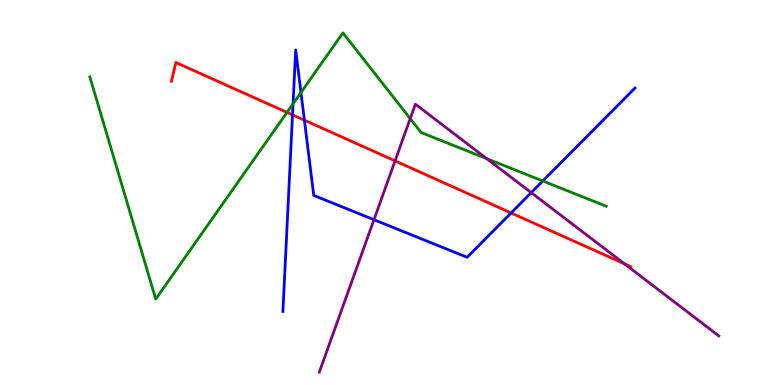[{'lines': ['blue', 'red'], 'intersections': [{'x': 3.77, 'y': 7.02}, {'x': 3.93, 'y': 6.88}, {'x': 6.59, 'y': 4.47}]}, {'lines': ['green', 'red'], 'intersections': [{'x': 3.7, 'y': 7.08}]}, {'lines': ['purple', 'red'], 'intersections': [{'x': 5.1, 'y': 5.82}, {'x': 8.06, 'y': 3.15}]}, {'lines': ['blue', 'green'], 'intersections': [{'x': 3.78, 'y': 7.3}, {'x': 3.88, 'y': 7.6}, {'x': 7.0, 'y': 5.3}]}, {'lines': ['blue', 'purple'], 'intersections': [{'x': 4.83, 'y': 4.29}, {'x': 6.85, 'y': 5.0}]}, {'lines': ['green', 'purple'], 'intersections': [{'x': 5.29, 'y': 6.92}, {'x': 6.28, 'y': 5.88}]}]